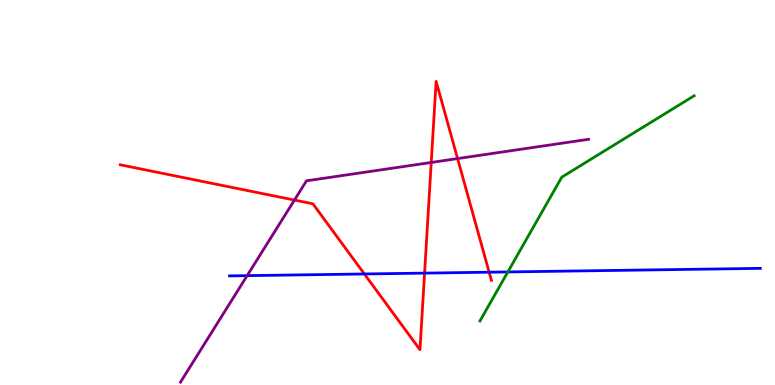[{'lines': ['blue', 'red'], 'intersections': [{'x': 4.7, 'y': 2.88}, {'x': 5.48, 'y': 2.91}, {'x': 6.31, 'y': 2.93}]}, {'lines': ['green', 'red'], 'intersections': []}, {'lines': ['purple', 'red'], 'intersections': [{'x': 3.8, 'y': 4.8}, {'x': 5.56, 'y': 5.78}, {'x': 5.9, 'y': 5.88}]}, {'lines': ['blue', 'green'], 'intersections': [{'x': 6.55, 'y': 2.94}]}, {'lines': ['blue', 'purple'], 'intersections': [{'x': 3.19, 'y': 2.84}]}, {'lines': ['green', 'purple'], 'intersections': []}]